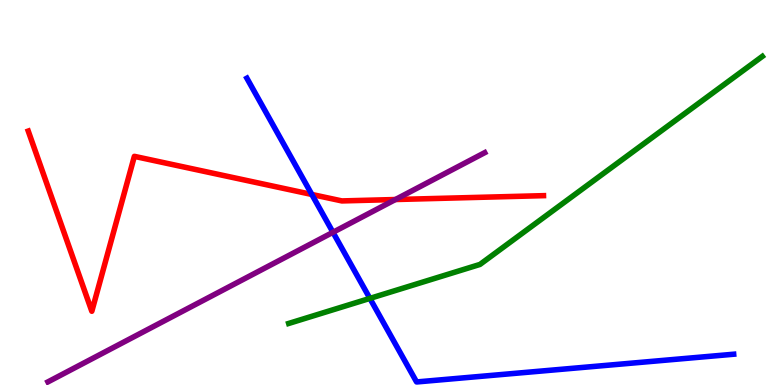[{'lines': ['blue', 'red'], 'intersections': [{'x': 4.02, 'y': 4.95}]}, {'lines': ['green', 'red'], 'intersections': []}, {'lines': ['purple', 'red'], 'intersections': [{'x': 5.1, 'y': 4.82}]}, {'lines': ['blue', 'green'], 'intersections': [{'x': 4.77, 'y': 2.25}]}, {'lines': ['blue', 'purple'], 'intersections': [{'x': 4.3, 'y': 3.97}]}, {'lines': ['green', 'purple'], 'intersections': []}]